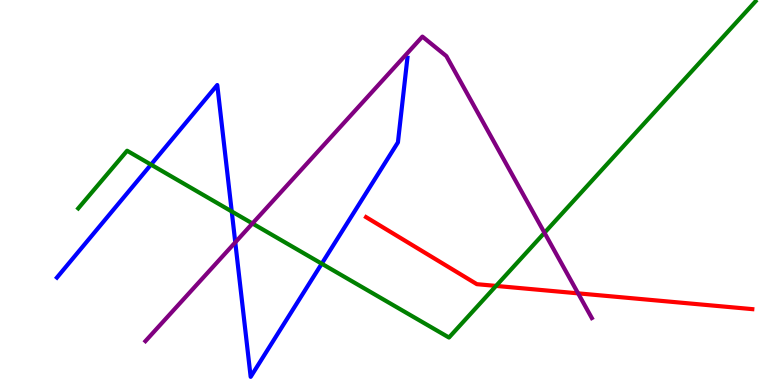[{'lines': ['blue', 'red'], 'intersections': []}, {'lines': ['green', 'red'], 'intersections': [{'x': 6.4, 'y': 2.57}]}, {'lines': ['purple', 'red'], 'intersections': [{'x': 7.46, 'y': 2.38}]}, {'lines': ['blue', 'green'], 'intersections': [{'x': 1.95, 'y': 5.72}, {'x': 2.99, 'y': 4.51}, {'x': 4.15, 'y': 3.15}]}, {'lines': ['blue', 'purple'], 'intersections': [{'x': 3.04, 'y': 3.7}]}, {'lines': ['green', 'purple'], 'intersections': [{'x': 3.26, 'y': 4.2}, {'x': 7.03, 'y': 3.95}]}]